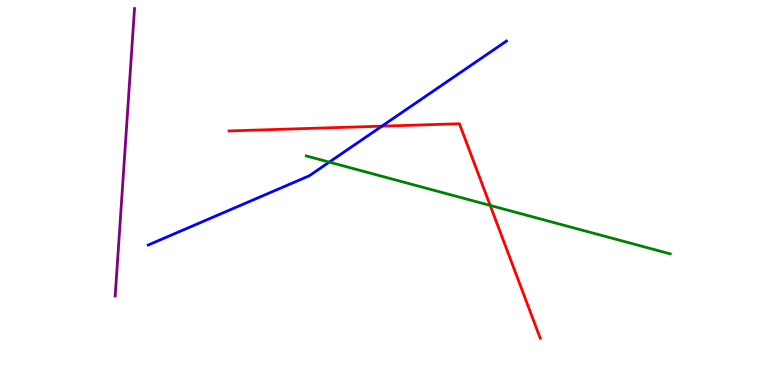[{'lines': ['blue', 'red'], 'intersections': [{'x': 4.93, 'y': 6.72}]}, {'lines': ['green', 'red'], 'intersections': [{'x': 6.32, 'y': 4.66}]}, {'lines': ['purple', 'red'], 'intersections': []}, {'lines': ['blue', 'green'], 'intersections': [{'x': 4.25, 'y': 5.79}]}, {'lines': ['blue', 'purple'], 'intersections': []}, {'lines': ['green', 'purple'], 'intersections': []}]